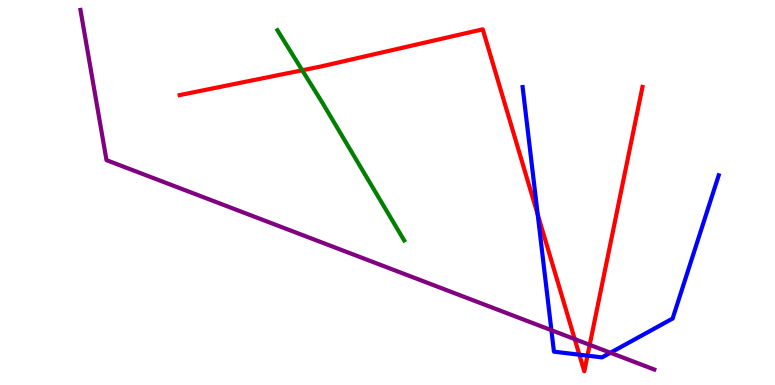[{'lines': ['blue', 'red'], 'intersections': [{'x': 6.94, 'y': 4.43}, {'x': 7.48, 'y': 0.787}, {'x': 7.58, 'y': 0.762}]}, {'lines': ['green', 'red'], 'intersections': [{'x': 3.9, 'y': 8.17}]}, {'lines': ['purple', 'red'], 'intersections': [{'x': 7.42, 'y': 1.19}, {'x': 7.61, 'y': 1.04}]}, {'lines': ['blue', 'green'], 'intersections': []}, {'lines': ['blue', 'purple'], 'intersections': [{'x': 7.11, 'y': 1.42}, {'x': 7.88, 'y': 0.838}]}, {'lines': ['green', 'purple'], 'intersections': []}]